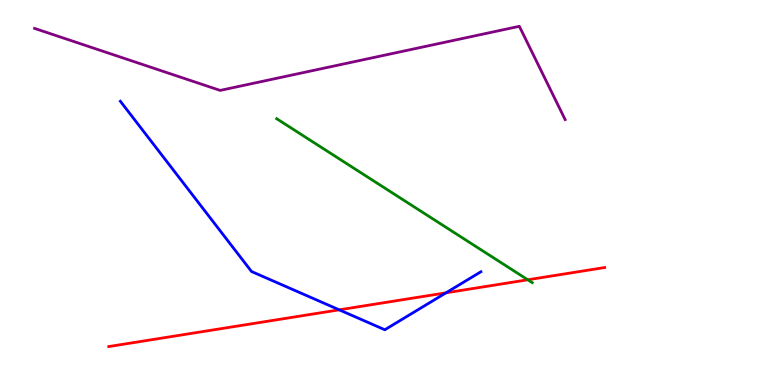[{'lines': ['blue', 'red'], 'intersections': [{'x': 4.38, 'y': 1.95}, {'x': 5.76, 'y': 2.39}]}, {'lines': ['green', 'red'], 'intersections': [{'x': 6.81, 'y': 2.73}]}, {'lines': ['purple', 'red'], 'intersections': []}, {'lines': ['blue', 'green'], 'intersections': []}, {'lines': ['blue', 'purple'], 'intersections': []}, {'lines': ['green', 'purple'], 'intersections': []}]